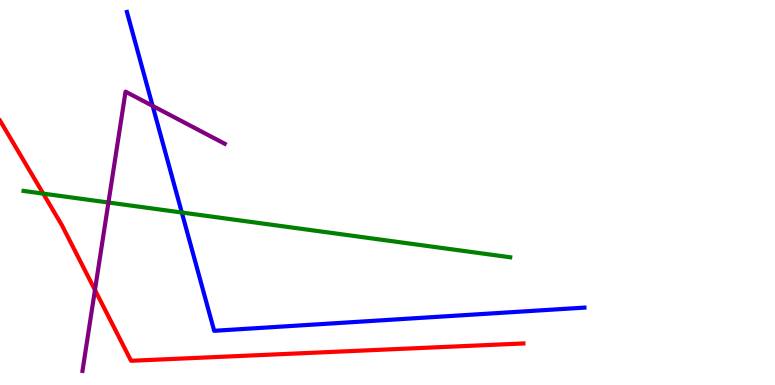[{'lines': ['blue', 'red'], 'intersections': []}, {'lines': ['green', 'red'], 'intersections': [{'x': 0.558, 'y': 4.97}]}, {'lines': ['purple', 'red'], 'intersections': [{'x': 1.23, 'y': 2.47}]}, {'lines': ['blue', 'green'], 'intersections': [{'x': 2.35, 'y': 4.48}]}, {'lines': ['blue', 'purple'], 'intersections': [{'x': 1.97, 'y': 7.25}]}, {'lines': ['green', 'purple'], 'intersections': [{'x': 1.4, 'y': 4.74}]}]